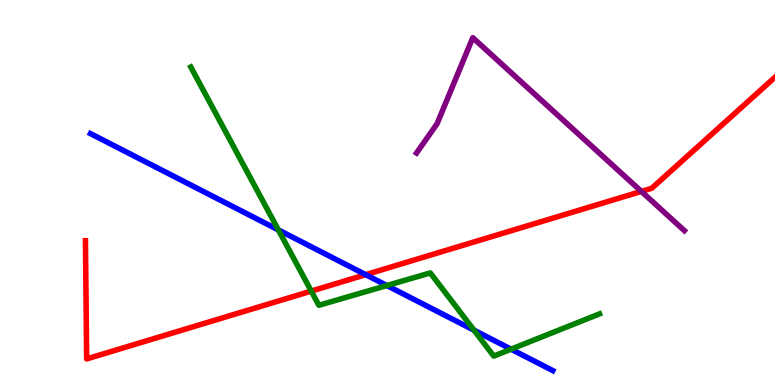[{'lines': ['blue', 'red'], 'intersections': [{'x': 4.72, 'y': 2.87}]}, {'lines': ['green', 'red'], 'intersections': [{'x': 4.02, 'y': 2.44}]}, {'lines': ['purple', 'red'], 'intersections': [{'x': 8.28, 'y': 5.03}]}, {'lines': ['blue', 'green'], 'intersections': [{'x': 3.59, 'y': 4.03}, {'x': 4.99, 'y': 2.58}, {'x': 6.12, 'y': 1.42}, {'x': 6.59, 'y': 0.931}]}, {'lines': ['blue', 'purple'], 'intersections': []}, {'lines': ['green', 'purple'], 'intersections': []}]